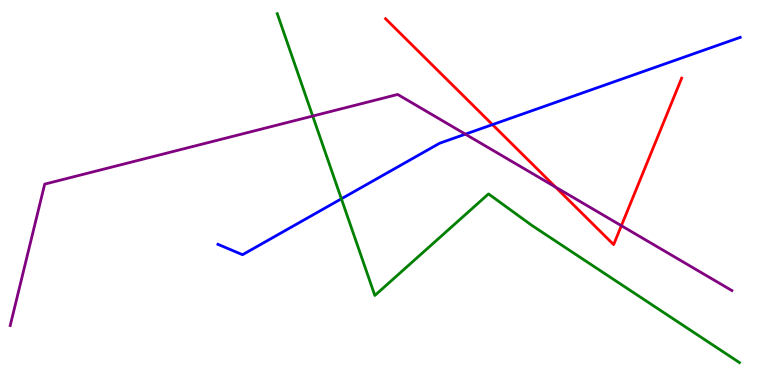[{'lines': ['blue', 'red'], 'intersections': [{'x': 6.35, 'y': 6.76}]}, {'lines': ['green', 'red'], 'intersections': []}, {'lines': ['purple', 'red'], 'intersections': [{'x': 7.17, 'y': 5.14}, {'x': 8.02, 'y': 4.14}]}, {'lines': ['blue', 'green'], 'intersections': [{'x': 4.4, 'y': 4.84}]}, {'lines': ['blue', 'purple'], 'intersections': [{'x': 6.0, 'y': 6.52}]}, {'lines': ['green', 'purple'], 'intersections': [{'x': 4.04, 'y': 6.99}]}]